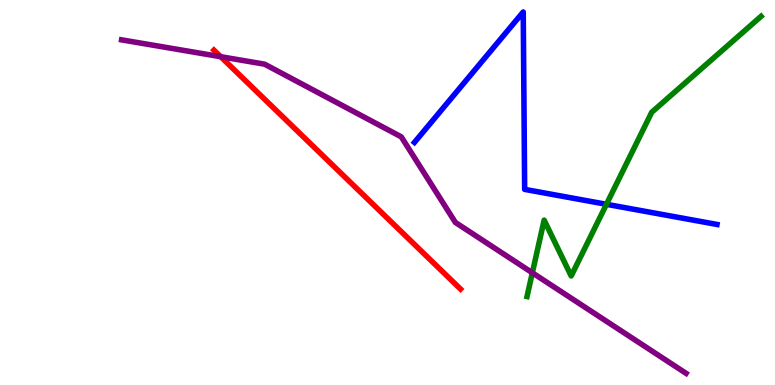[{'lines': ['blue', 'red'], 'intersections': []}, {'lines': ['green', 'red'], 'intersections': []}, {'lines': ['purple', 'red'], 'intersections': [{'x': 2.85, 'y': 8.53}]}, {'lines': ['blue', 'green'], 'intersections': [{'x': 7.83, 'y': 4.69}]}, {'lines': ['blue', 'purple'], 'intersections': []}, {'lines': ['green', 'purple'], 'intersections': [{'x': 6.87, 'y': 2.91}]}]